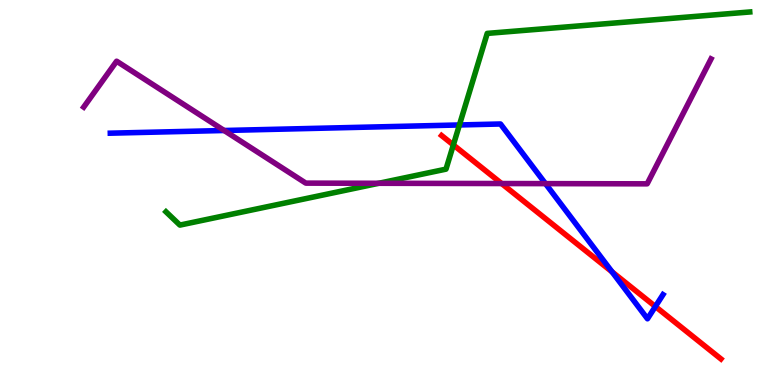[{'lines': ['blue', 'red'], 'intersections': [{'x': 7.9, 'y': 2.94}, {'x': 8.46, 'y': 2.04}]}, {'lines': ['green', 'red'], 'intersections': [{'x': 5.85, 'y': 6.24}]}, {'lines': ['purple', 'red'], 'intersections': [{'x': 6.47, 'y': 5.23}]}, {'lines': ['blue', 'green'], 'intersections': [{'x': 5.93, 'y': 6.75}]}, {'lines': ['blue', 'purple'], 'intersections': [{'x': 2.89, 'y': 6.61}, {'x': 7.04, 'y': 5.23}]}, {'lines': ['green', 'purple'], 'intersections': [{'x': 4.89, 'y': 5.24}]}]